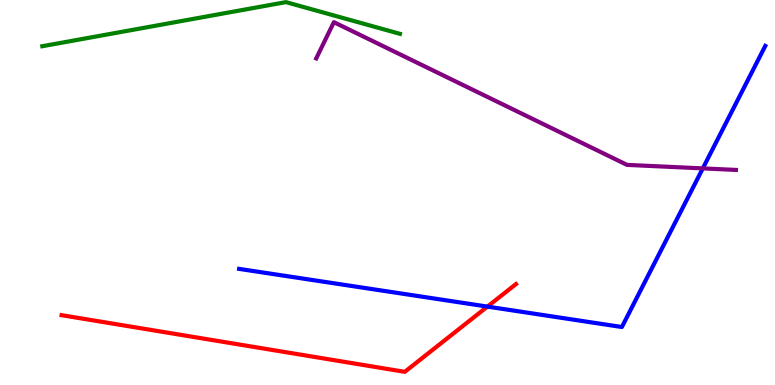[{'lines': ['blue', 'red'], 'intersections': [{'x': 6.29, 'y': 2.04}]}, {'lines': ['green', 'red'], 'intersections': []}, {'lines': ['purple', 'red'], 'intersections': []}, {'lines': ['blue', 'green'], 'intersections': []}, {'lines': ['blue', 'purple'], 'intersections': [{'x': 9.07, 'y': 5.63}]}, {'lines': ['green', 'purple'], 'intersections': []}]